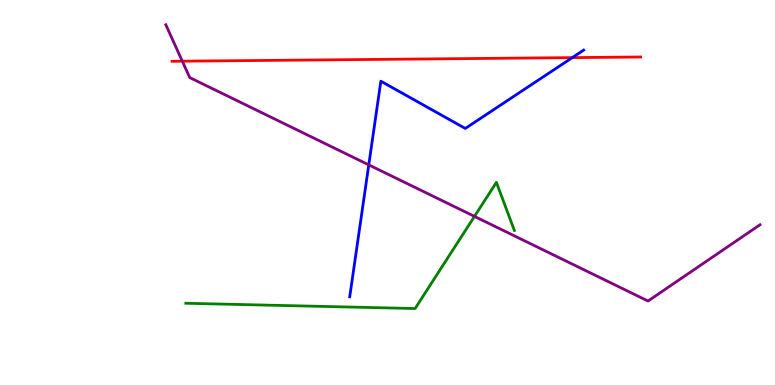[{'lines': ['blue', 'red'], 'intersections': [{'x': 7.38, 'y': 8.5}]}, {'lines': ['green', 'red'], 'intersections': []}, {'lines': ['purple', 'red'], 'intersections': [{'x': 2.35, 'y': 8.41}]}, {'lines': ['blue', 'green'], 'intersections': []}, {'lines': ['blue', 'purple'], 'intersections': [{'x': 4.76, 'y': 5.72}]}, {'lines': ['green', 'purple'], 'intersections': [{'x': 6.12, 'y': 4.38}]}]